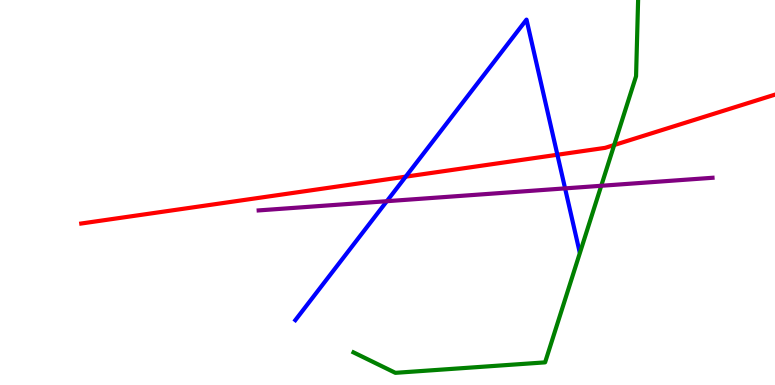[{'lines': ['blue', 'red'], 'intersections': [{'x': 5.24, 'y': 5.41}, {'x': 7.19, 'y': 5.98}]}, {'lines': ['green', 'red'], 'intersections': [{'x': 7.92, 'y': 6.23}]}, {'lines': ['purple', 'red'], 'intersections': []}, {'lines': ['blue', 'green'], 'intersections': []}, {'lines': ['blue', 'purple'], 'intersections': [{'x': 4.99, 'y': 4.77}, {'x': 7.29, 'y': 5.11}]}, {'lines': ['green', 'purple'], 'intersections': [{'x': 7.76, 'y': 5.17}]}]